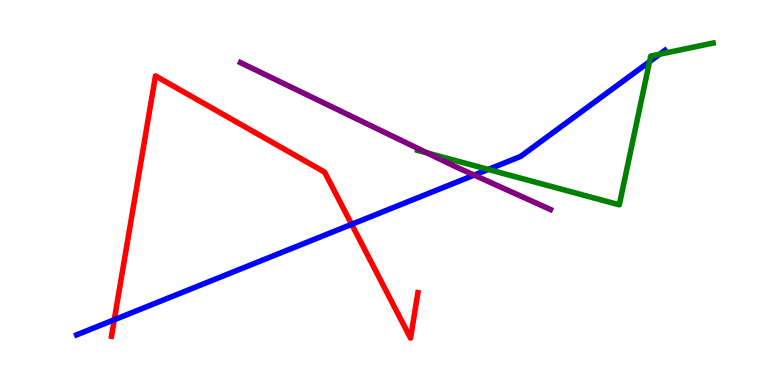[{'lines': ['blue', 'red'], 'intersections': [{'x': 1.47, 'y': 1.7}, {'x': 4.54, 'y': 4.17}]}, {'lines': ['green', 'red'], 'intersections': []}, {'lines': ['purple', 'red'], 'intersections': []}, {'lines': ['blue', 'green'], 'intersections': [{'x': 6.3, 'y': 5.6}, {'x': 8.38, 'y': 8.4}, {'x': 8.51, 'y': 8.59}]}, {'lines': ['blue', 'purple'], 'intersections': [{'x': 6.12, 'y': 5.45}]}, {'lines': ['green', 'purple'], 'intersections': [{'x': 5.51, 'y': 6.03}]}]